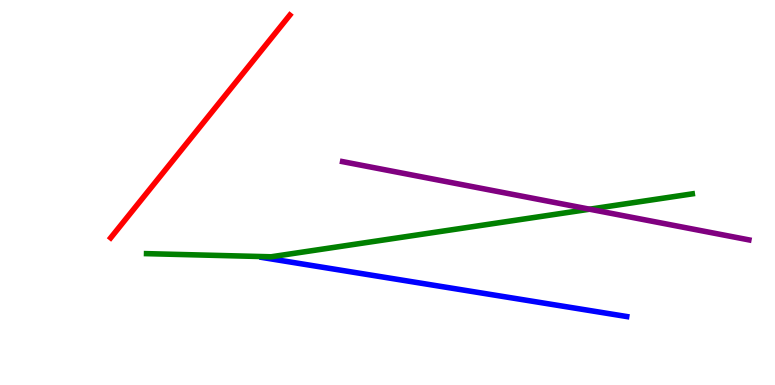[{'lines': ['blue', 'red'], 'intersections': []}, {'lines': ['green', 'red'], 'intersections': []}, {'lines': ['purple', 'red'], 'intersections': []}, {'lines': ['blue', 'green'], 'intersections': []}, {'lines': ['blue', 'purple'], 'intersections': []}, {'lines': ['green', 'purple'], 'intersections': [{'x': 7.61, 'y': 4.57}]}]